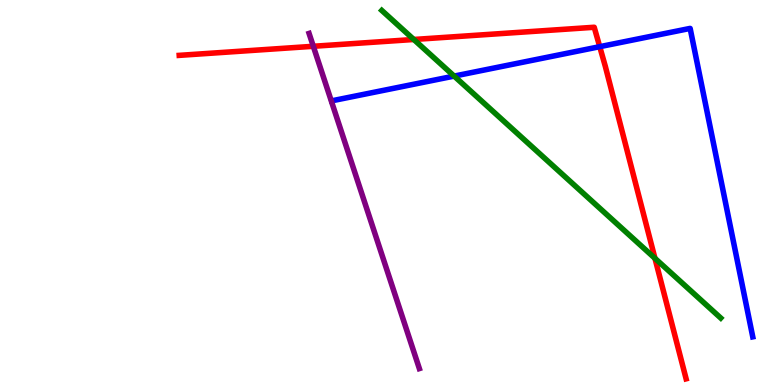[{'lines': ['blue', 'red'], 'intersections': [{'x': 7.74, 'y': 8.79}]}, {'lines': ['green', 'red'], 'intersections': [{'x': 5.34, 'y': 8.97}, {'x': 8.45, 'y': 3.29}]}, {'lines': ['purple', 'red'], 'intersections': [{'x': 4.04, 'y': 8.8}]}, {'lines': ['blue', 'green'], 'intersections': [{'x': 5.86, 'y': 8.02}]}, {'lines': ['blue', 'purple'], 'intersections': []}, {'lines': ['green', 'purple'], 'intersections': []}]